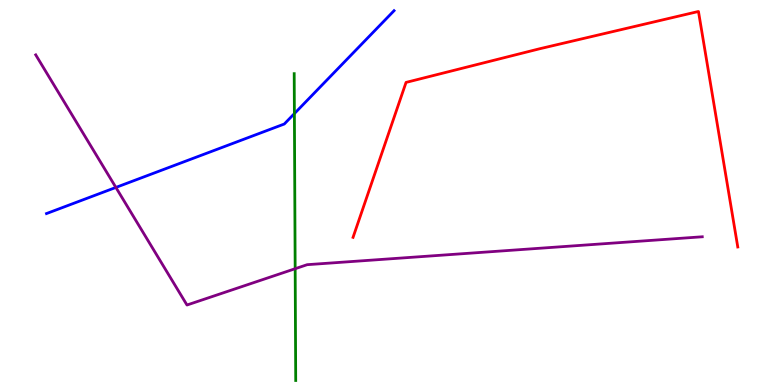[{'lines': ['blue', 'red'], 'intersections': []}, {'lines': ['green', 'red'], 'intersections': []}, {'lines': ['purple', 'red'], 'intersections': []}, {'lines': ['blue', 'green'], 'intersections': [{'x': 3.8, 'y': 7.05}]}, {'lines': ['blue', 'purple'], 'intersections': [{'x': 1.5, 'y': 5.13}]}, {'lines': ['green', 'purple'], 'intersections': [{'x': 3.81, 'y': 3.02}]}]